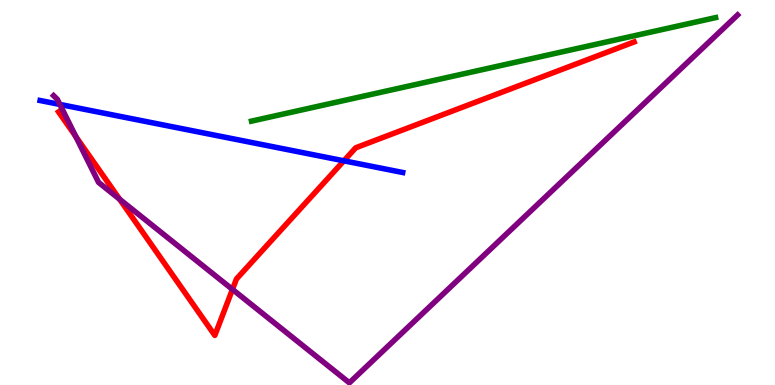[{'lines': ['blue', 'red'], 'intersections': [{'x': 4.44, 'y': 5.82}]}, {'lines': ['green', 'red'], 'intersections': []}, {'lines': ['purple', 'red'], 'intersections': [{'x': 0.978, 'y': 6.45}, {'x': 1.54, 'y': 4.82}, {'x': 3.0, 'y': 2.48}]}, {'lines': ['blue', 'green'], 'intersections': []}, {'lines': ['blue', 'purple'], 'intersections': [{'x': 0.773, 'y': 7.29}]}, {'lines': ['green', 'purple'], 'intersections': []}]